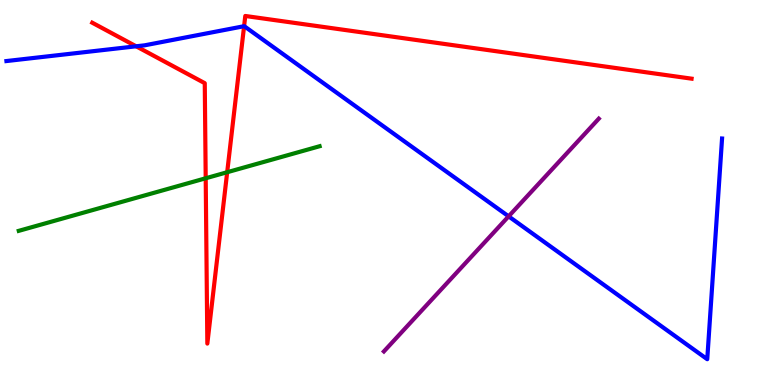[{'lines': ['blue', 'red'], 'intersections': [{'x': 1.76, 'y': 8.8}, {'x': 3.15, 'y': 9.32}]}, {'lines': ['green', 'red'], 'intersections': [{'x': 2.65, 'y': 5.37}, {'x': 2.93, 'y': 5.53}]}, {'lines': ['purple', 'red'], 'intersections': []}, {'lines': ['blue', 'green'], 'intersections': []}, {'lines': ['blue', 'purple'], 'intersections': [{'x': 6.56, 'y': 4.38}]}, {'lines': ['green', 'purple'], 'intersections': []}]